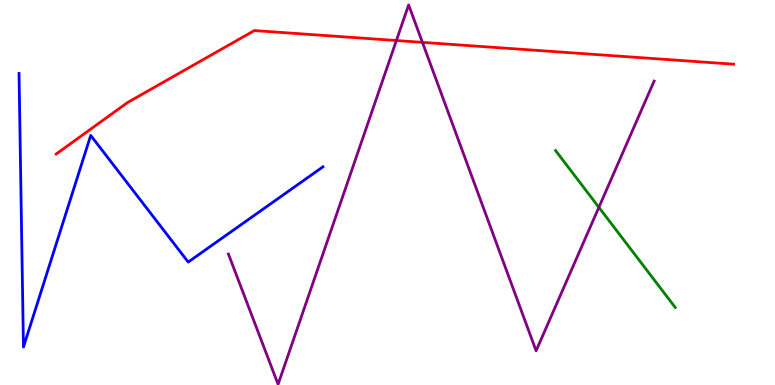[{'lines': ['blue', 'red'], 'intersections': []}, {'lines': ['green', 'red'], 'intersections': []}, {'lines': ['purple', 'red'], 'intersections': [{'x': 5.11, 'y': 8.95}, {'x': 5.45, 'y': 8.9}]}, {'lines': ['blue', 'green'], 'intersections': []}, {'lines': ['blue', 'purple'], 'intersections': []}, {'lines': ['green', 'purple'], 'intersections': [{'x': 7.73, 'y': 4.61}]}]